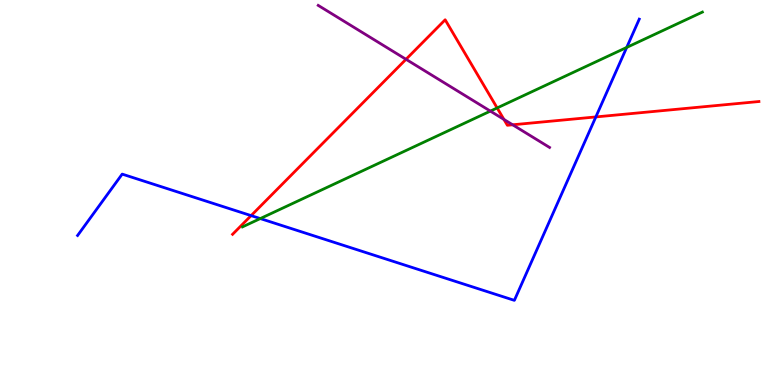[{'lines': ['blue', 'red'], 'intersections': [{'x': 3.24, 'y': 4.4}, {'x': 7.69, 'y': 6.96}]}, {'lines': ['green', 'red'], 'intersections': [{'x': 6.41, 'y': 7.2}]}, {'lines': ['purple', 'red'], 'intersections': [{'x': 5.24, 'y': 8.46}, {'x': 6.5, 'y': 6.9}, {'x': 6.61, 'y': 6.76}]}, {'lines': ['blue', 'green'], 'intersections': [{'x': 3.36, 'y': 4.32}, {'x': 8.09, 'y': 8.77}]}, {'lines': ['blue', 'purple'], 'intersections': []}, {'lines': ['green', 'purple'], 'intersections': [{'x': 6.33, 'y': 7.11}]}]